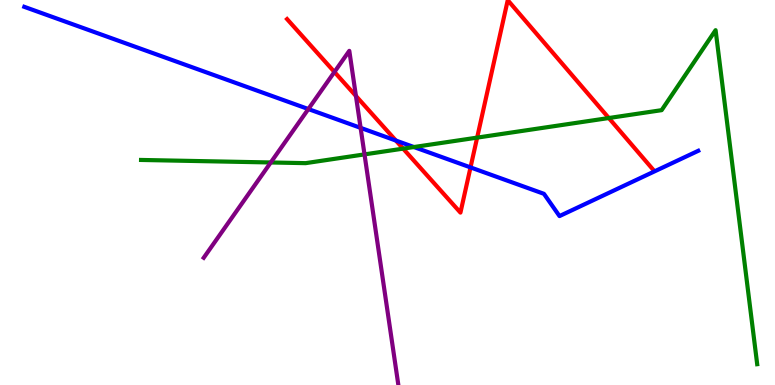[{'lines': ['blue', 'red'], 'intersections': [{'x': 5.11, 'y': 6.35}, {'x': 6.07, 'y': 5.65}]}, {'lines': ['green', 'red'], 'intersections': [{'x': 5.2, 'y': 6.14}, {'x': 6.16, 'y': 6.43}, {'x': 7.86, 'y': 6.93}]}, {'lines': ['purple', 'red'], 'intersections': [{'x': 4.32, 'y': 8.13}, {'x': 4.59, 'y': 7.51}]}, {'lines': ['blue', 'green'], 'intersections': [{'x': 5.34, 'y': 6.18}]}, {'lines': ['blue', 'purple'], 'intersections': [{'x': 3.98, 'y': 7.17}, {'x': 4.65, 'y': 6.68}]}, {'lines': ['green', 'purple'], 'intersections': [{'x': 3.49, 'y': 5.78}, {'x': 4.7, 'y': 5.99}]}]